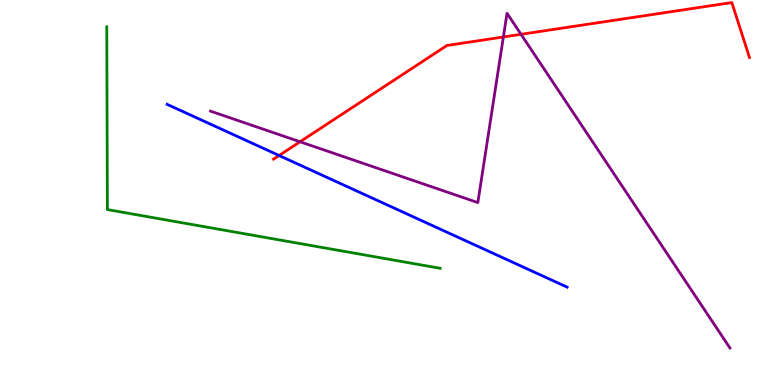[{'lines': ['blue', 'red'], 'intersections': [{'x': 3.6, 'y': 5.96}]}, {'lines': ['green', 'red'], 'intersections': []}, {'lines': ['purple', 'red'], 'intersections': [{'x': 3.87, 'y': 6.32}, {'x': 6.5, 'y': 9.04}, {'x': 6.72, 'y': 9.11}]}, {'lines': ['blue', 'green'], 'intersections': []}, {'lines': ['blue', 'purple'], 'intersections': []}, {'lines': ['green', 'purple'], 'intersections': []}]